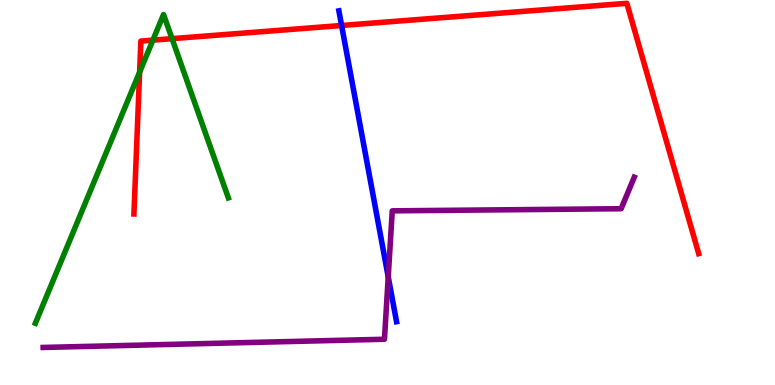[{'lines': ['blue', 'red'], 'intersections': [{'x': 4.41, 'y': 9.34}]}, {'lines': ['green', 'red'], 'intersections': [{'x': 1.8, 'y': 8.13}, {'x': 1.97, 'y': 8.96}, {'x': 2.22, 'y': 9.0}]}, {'lines': ['purple', 'red'], 'intersections': []}, {'lines': ['blue', 'green'], 'intersections': []}, {'lines': ['blue', 'purple'], 'intersections': [{'x': 5.01, 'y': 2.81}]}, {'lines': ['green', 'purple'], 'intersections': []}]